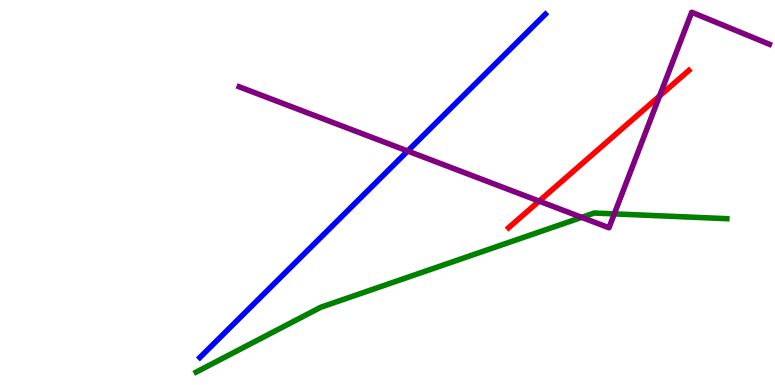[{'lines': ['blue', 'red'], 'intersections': []}, {'lines': ['green', 'red'], 'intersections': []}, {'lines': ['purple', 'red'], 'intersections': [{'x': 6.96, 'y': 4.78}, {'x': 8.51, 'y': 7.51}]}, {'lines': ['blue', 'green'], 'intersections': []}, {'lines': ['blue', 'purple'], 'intersections': [{'x': 5.26, 'y': 6.08}]}, {'lines': ['green', 'purple'], 'intersections': [{'x': 7.51, 'y': 4.35}, {'x': 7.93, 'y': 4.44}]}]